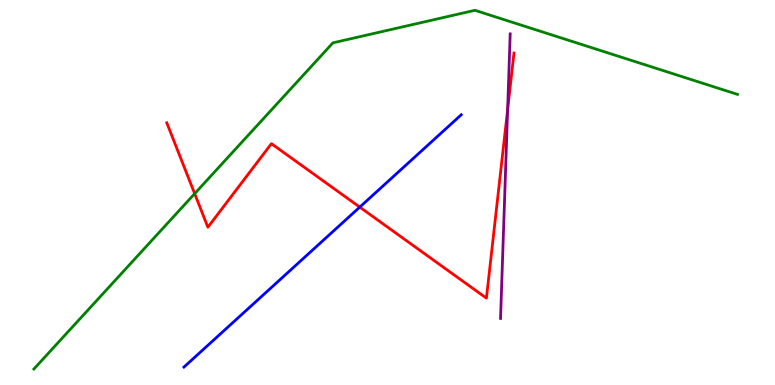[{'lines': ['blue', 'red'], 'intersections': [{'x': 4.64, 'y': 4.62}]}, {'lines': ['green', 'red'], 'intersections': [{'x': 2.51, 'y': 4.97}]}, {'lines': ['purple', 'red'], 'intersections': [{'x': 6.55, 'y': 7.15}]}, {'lines': ['blue', 'green'], 'intersections': []}, {'lines': ['blue', 'purple'], 'intersections': []}, {'lines': ['green', 'purple'], 'intersections': []}]